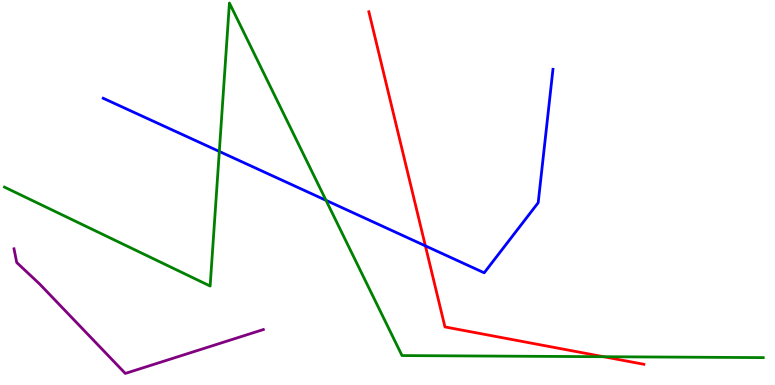[{'lines': ['blue', 'red'], 'intersections': [{'x': 5.49, 'y': 3.61}]}, {'lines': ['green', 'red'], 'intersections': [{'x': 7.79, 'y': 0.735}]}, {'lines': ['purple', 'red'], 'intersections': []}, {'lines': ['blue', 'green'], 'intersections': [{'x': 2.83, 'y': 6.07}, {'x': 4.21, 'y': 4.8}]}, {'lines': ['blue', 'purple'], 'intersections': []}, {'lines': ['green', 'purple'], 'intersections': []}]